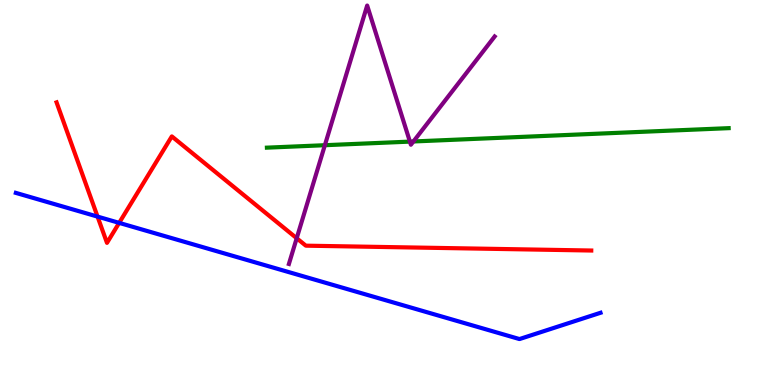[{'lines': ['blue', 'red'], 'intersections': [{'x': 1.26, 'y': 4.37}, {'x': 1.54, 'y': 4.21}]}, {'lines': ['green', 'red'], 'intersections': []}, {'lines': ['purple', 'red'], 'intersections': [{'x': 3.83, 'y': 3.81}]}, {'lines': ['blue', 'green'], 'intersections': []}, {'lines': ['blue', 'purple'], 'intersections': []}, {'lines': ['green', 'purple'], 'intersections': [{'x': 4.19, 'y': 6.23}, {'x': 5.29, 'y': 6.32}, {'x': 5.33, 'y': 6.33}]}]